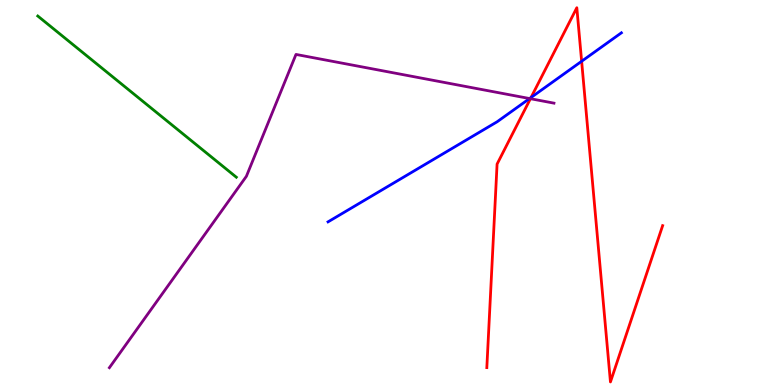[{'lines': ['blue', 'red'], 'intersections': [{'x': 6.85, 'y': 7.47}, {'x': 7.5, 'y': 8.41}]}, {'lines': ['green', 'red'], 'intersections': []}, {'lines': ['purple', 'red'], 'intersections': [{'x': 6.84, 'y': 7.44}]}, {'lines': ['blue', 'green'], 'intersections': []}, {'lines': ['blue', 'purple'], 'intersections': [{'x': 6.83, 'y': 7.44}]}, {'lines': ['green', 'purple'], 'intersections': []}]